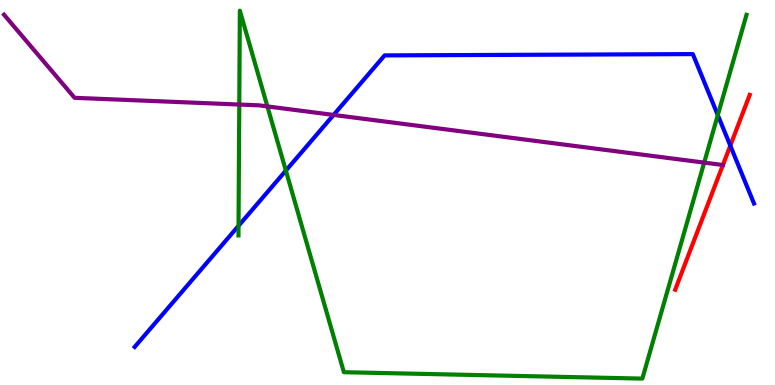[{'lines': ['blue', 'red'], 'intersections': [{'x': 9.42, 'y': 6.22}]}, {'lines': ['green', 'red'], 'intersections': []}, {'lines': ['purple', 'red'], 'intersections': [{'x': 9.33, 'y': 5.71}]}, {'lines': ['blue', 'green'], 'intersections': [{'x': 3.08, 'y': 4.13}, {'x': 3.69, 'y': 5.57}, {'x': 9.26, 'y': 7.01}]}, {'lines': ['blue', 'purple'], 'intersections': [{'x': 4.3, 'y': 7.01}]}, {'lines': ['green', 'purple'], 'intersections': [{'x': 3.09, 'y': 7.28}, {'x': 3.45, 'y': 7.24}, {'x': 9.09, 'y': 5.78}]}]